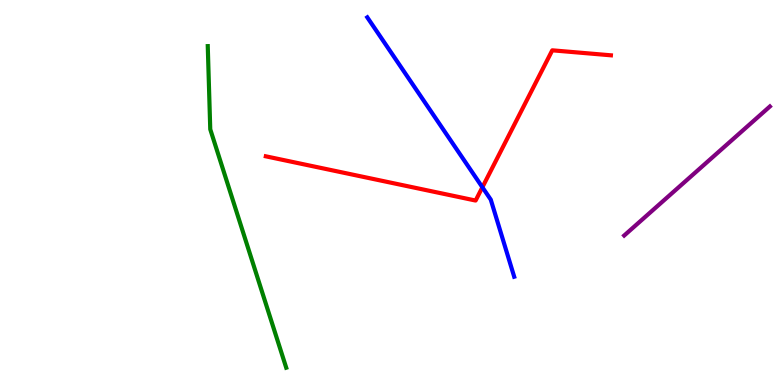[{'lines': ['blue', 'red'], 'intersections': [{'x': 6.22, 'y': 5.14}]}, {'lines': ['green', 'red'], 'intersections': []}, {'lines': ['purple', 'red'], 'intersections': []}, {'lines': ['blue', 'green'], 'intersections': []}, {'lines': ['blue', 'purple'], 'intersections': []}, {'lines': ['green', 'purple'], 'intersections': []}]